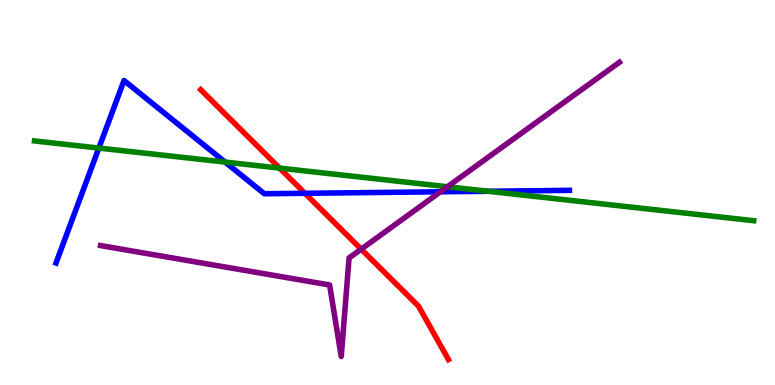[{'lines': ['blue', 'red'], 'intersections': [{'x': 3.93, 'y': 4.98}]}, {'lines': ['green', 'red'], 'intersections': [{'x': 3.61, 'y': 5.63}]}, {'lines': ['purple', 'red'], 'intersections': [{'x': 4.66, 'y': 3.53}]}, {'lines': ['blue', 'green'], 'intersections': [{'x': 1.28, 'y': 6.15}, {'x': 2.9, 'y': 5.79}, {'x': 6.3, 'y': 5.03}]}, {'lines': ['blue', 'purple'], 'intersections': [{'x': 5.68, 'y': 5.02}]}, {'lines': ['green', 'purple'], 'intersections': [{'x': 5.77, 'y': 5.15}]}]